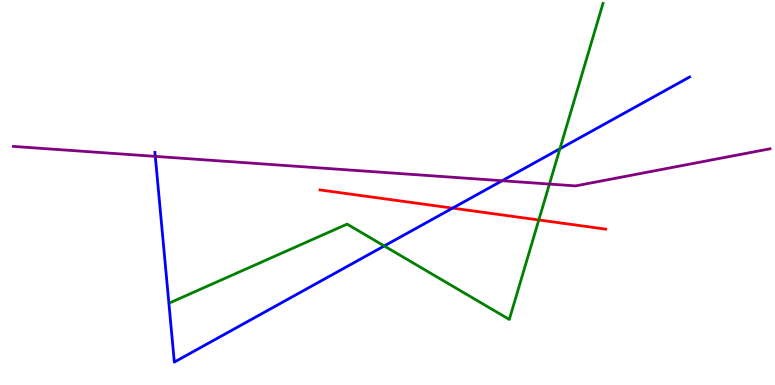[{'lines': ['blue', 'red'], 'intersections': [{'x': 5.84, 'y': 4.59}]}, {'lines': ['green', 'red'], 'intersections': [{'x': 6.95, 'y': 4.29}]}, {'lines': ['purple', 'red'], 'intersections': []}, {'lines': ['blue', 'green'], 'intersections': [{'x': 4.96, 'y': 3.61}, {'x': 7.22, 'y': 6.14}]}, {'lines': ['blue', 'purple'], 'intersections': [{'x': 2.0, 'y': 5.94}, {'x': 6.48, 'y': 5.31}]}, {'lines': ['green', 'purple'], 'intersections': [{'x': 7.09, 'y': 5.22}]}]